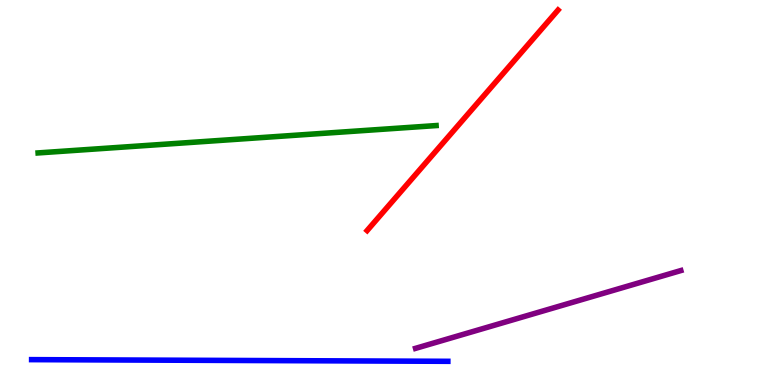[{'lines': ['blue', 'red'], 'intersections': []}, {'lines': ['green', 'red'], 'intersections': []}, {'lines': ['purple', 'red'], 'intersections': []}, {'lines': ['blue', 'green'], 'intersections': []}, {'lines': ['blue', 'purple'], 'intersections': []}, {'lines': ['green', 'purple'], 'intersections': []}]